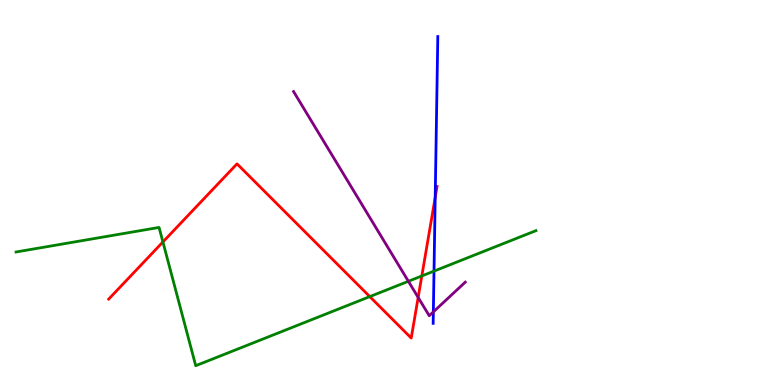[{'lines': ['blue', 'red'], 'intersections': [{'x': 5.62, 'y': 4.87}]}, {'lines': ['green', 'red'], 'intersections': [{'x': 2.1, 'y': 3.72}, {'x': 4.77, 'y': 2.3}, {'x': 5.44, 'y': 2.83}]}, {'lines': ['purple', 'red'], 'intersections': [{'x': 5.4, 'y': 2.27}]}, {'lines': ['blue', 'green'], 'intersections': [{'x': 5.6, 'y': 2.96}]}, {'lines': ['blue', 'purple'], 'intersections': [{'x': 5.59, 'y': 1.9}]}, {'lines': ['green', 'purple'], 'intersections': [{'x': 5.27, 'y': 2.69}]}]